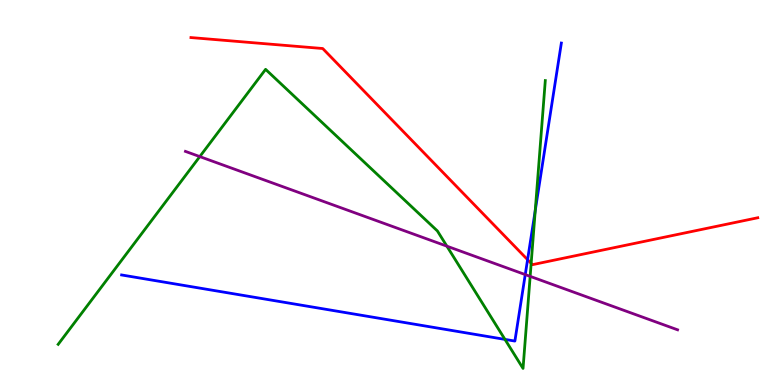[{'lines': ['blue', 'red'], 'intersections': [{'x': 6.81, 'y': 3.26}]}, {'lines': ['green', 'red'], 'intersections': [{'x': 6.85, 'y': 3.16}]}, {'lines': ['purple', 'red'], 'intersections': []}, {'lines': ['blue', 'green'], 'intersections': [{'x': 6.52, 'y': 1.18}, {'x': 6.91, 'y': 4.53}]}, {'lines': ['blue', 'purple'], 'intersections': [{'x': 6.78, 'y': 2.87}]}, {'lines': ['green', 'purple'], 'intersections': [{'x': 2.58, 'y': 5.93}, {'x': 5.77, 'y': 3.61}, {'x': 6.84, 'y': 2.82}]}]